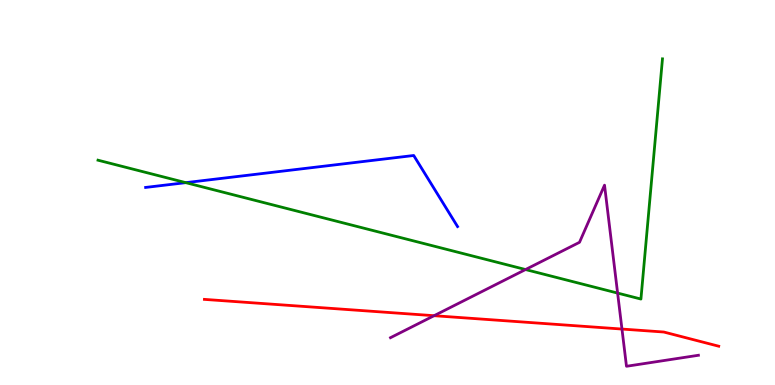[{'lines': ['blue', 'red'], 'intersections': []}, {'lines': ['green', 'red'], 'intersections': []}, {'lines': ['purple', 'red'], 'intersections': [{'x': 5.6, 'y': 1.8}, {'x': 8.03, 'y': 1.45}]}, {'lines': ['blue', 'green'], 'intersections': [{'x': 2.4, 'y': 5.26}]}, {'lines': ['blue', 'purple'], 'intersections': []}, {'lines': ['green', 'purple'], 'intersections': [{'x': 6.78, 'y': 3.0}, {'x': 7.97, 'y': 2.39}]}]